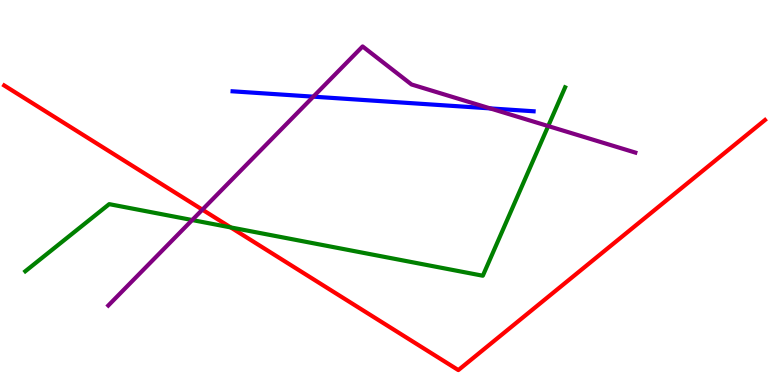[{'lines': ['blue', 'red'], 'intersections': []}, {'lines': ['green', 'red'], 'intersections': [{'x': 2.98, 'y': 4.09}]}, {'lines': ['purple', 'red'], 'intersections': [{'x': 2.61, 'y': 4.55}]}, {'lines': ['blue', 'green'], 'intersections': []}, {'lines': ['blue', 'purple'], 'intersections': [{'x': 4.04, 'y': 7.49}, {'x': 6.32, 'y': 7.18}]}, {'lines': ['green', 'purple'], 'intersections': [{'x': 2.48, 'y': 4.28}, {'x': 7.07, 'y': 6.73}]}]